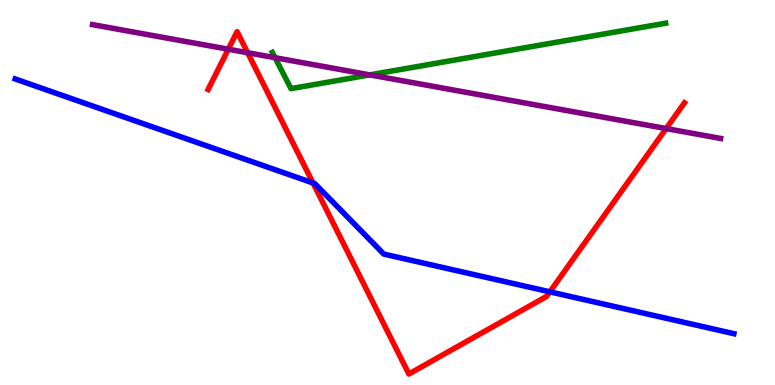[{'lines': ['blue', 'red'], 'intersections': [{'x': 4.04, 'y': 5.25}, {'x': 7.09, 'y': 2.42}]}, {'lines': ['green', 'red'], 'intersections': []}, {'lines': ['purple', 'red'], 'intersections': [{'x': 2.95, 'y': 8.72}, {'x': 3.2, 'y': 8.63}, {'x': 8.6, 'y': 6.66}]}, {'lines': ['blue', 'green'], 'intersections': []}, {'lines': ['blue', 'purple'], 'intersections': []}, {'lines': ['green', 'purple'], 'intersections': [{'x': 3.55, 'y': 8.5}, {'x': 4.77, 'y': 8.06}]}]